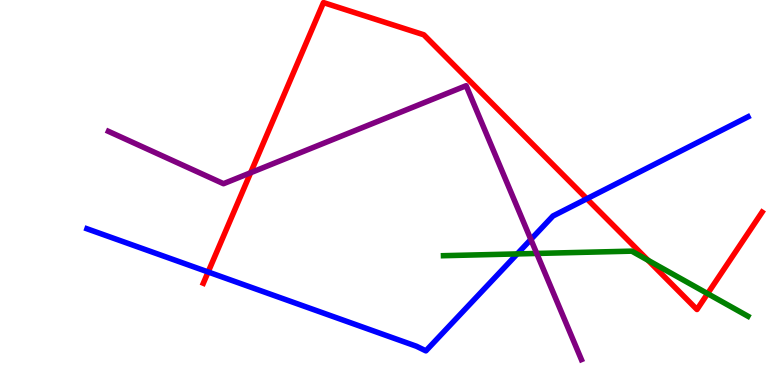[{'lines': ['blue', 'red'], 'intersections': [{'x': 2.69, 'y': 2.94}, {'x': 7.57, 'y': 4.84}]}, {'lines': ['green', 'red'], 'intersections': [{'x': 8.36, 'y': 3.24}, {'x': 9.13, 'y': 2.37}]}, {'lines': ['purple', 'red'], 'intersections': [{'x': 3.23, 'y': 5.51}]}, {'lines': ['blue', 'green'], 'intersections': [{'x': 6.67, 'y': 3.4}]}, {'lines': ['blue', 'purple'], 'intersections': [{'x': 6.85, 'y': 3.78}]}, {'lines': ['green', 'purple'], 'intersections': [{'x': 6.93, 'y': 3.42}]}]